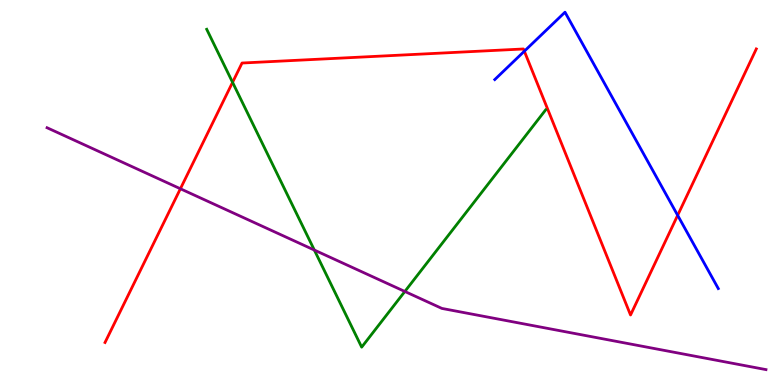[{'lines': ['blue', 'red'], 'intersections': [{'x': 6.77, 'y': 8.67}, {'x': 8.74, 'y': 4.41}]}, {'lines': ['green', 'red'], 'intersections': [{'x': 3.0, 'y': 7.86}]}, {'lines': ['purple', 'red'], 'intersections': [{'x': 2.33, 'y': 5.1}]}, {'lines': ['blue', 'green'], 'intersections': []}, {'lines': ['blue', 'purple'], 'intersections': []}, {'lines': ['green', 'purple'], 'intersections': [{'x': 4.06, 'y': 3.51}, {'x': 5.22, 'y': 2.43}]}]